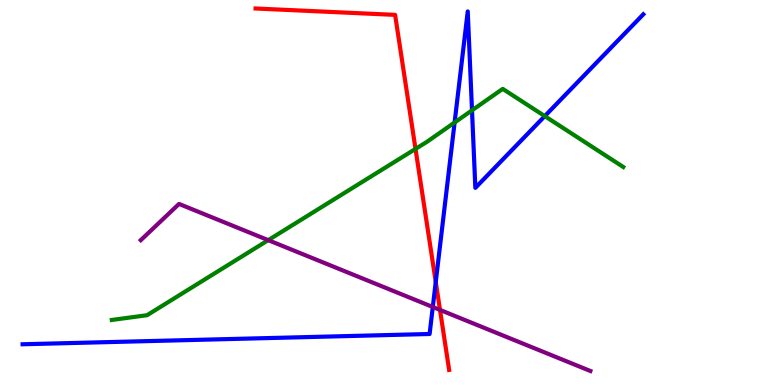[{'lines': ['blue', 'red'], 'intersections': [{'x': 5.62, 'y': 2.68}]}, {'lines': ['green', 'red'], 'intersections': [{'x': 5.36, 'y': 6.13}]}, {'lines': ['purple', 'red'], 'intersections': [{'x': 5.68, 'y': 1.95}]}, {'lines': ['blue', 'green'], 'intersections': [{'x': 5.87, 'y': 6.82}, {'x': 6.09, 'y': 7.13}, {'x': 7.03, 'y': 6.98}]}, {'lines': ['blue', 'purple'], 'intersections': [{'x': 5.58, 'y': 2.03}]}, {'lines': ['green', 'purple'], 'intersections': [{'x': 3.46, 'y': 3.76}]}]